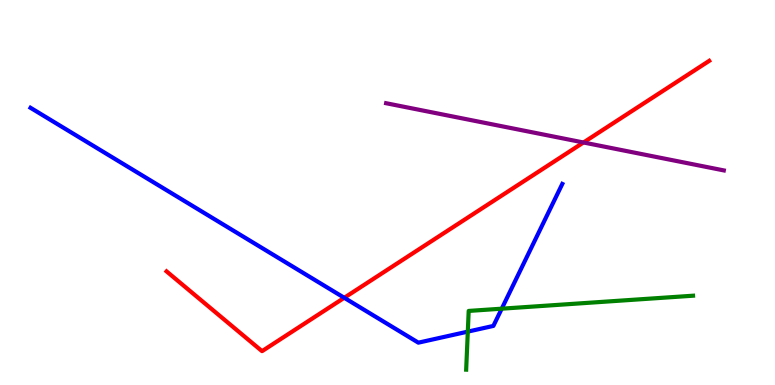[{'lines': ['blue', 'red'], 'intersections': [{'x': 4.44, 'y': 2.27}]}, {'lines': ['green', 'red'], 'intersections': []}, {'lines': ['purple', 'red'], 'intersections': [{'x': 7.53, 'y': 6.3}]}, {'lines': ['blue', 'green'], 'intersections': [{'x': 6.04, 'y': 1.39}, {'x': 6.47, 'y': 1.98}]}, {'lines': ['blue', 'purple'], 'intersections': []}, {'lines': ['green', 'purple'], 'intersections': []}]